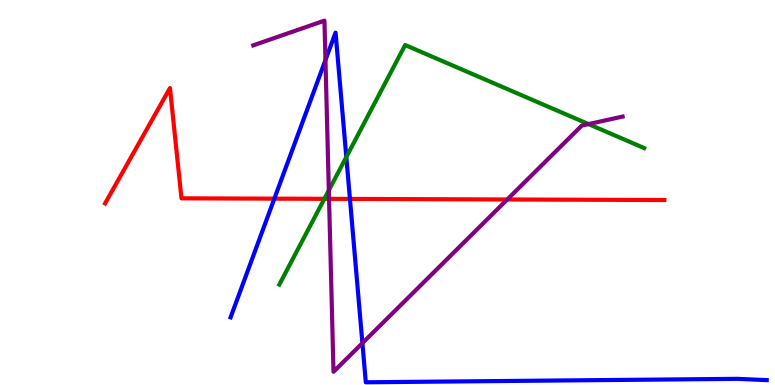[{'lines': ['blue', 'red'], 'intersections': [{'x': 3.54, 'y': 4.84}, {'x': 4.52, 'y': 4.83}]}, {'lines': ['green', 'red'], 'intersections': [{'x': 4.19, 'y': 4.84}]}, {'lines': ['purple', 'red'], 'intersections': [{'x': 4.25, 'y': 4.84}, {'x': 6.55, 'y': 4.82}]}, {'lines': ['blue', 'green'], 'intersections': [{'x': 4.47, 'y': 5.92}]}, {'lines': ['blue', 'purple'], 'intersections': [{'x': 4.2, 'y': 8.44}, {'x': 4.68, 'y': 1.09}]}, {'lines': ['green', 'purple'], 'intersections': [{'x': 4.24, 'y': 5.06}, {'x': 7.59, 'y': 6.78}]}]